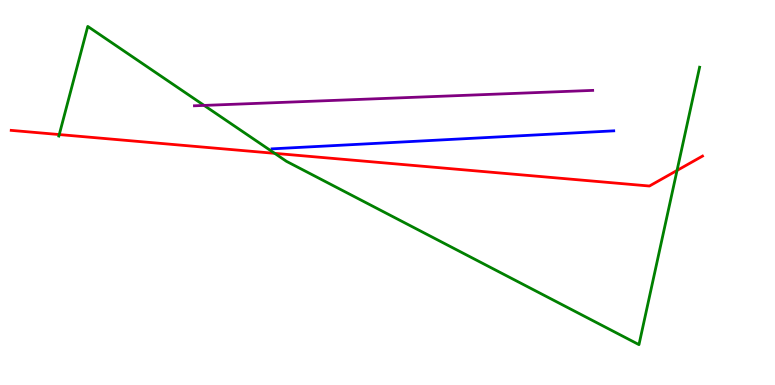[{'lines': ['blue', 'red'], 'intersections': []}, {'lines': ['green', 'red'], 'intersections': [{'x': 0.765, 'y': 6.51}, {'x': 3.54, 'y': 6.02}, {'x': 8.74, 'y': 5.57}]}, {'lines': ['purple', 'red'], 'intersections': []}, {'lines': ['blue', 'green'], 'intersections': []}, {'lines': ['blue', 'purple'], 'intersections': []}, {'lines': ['green', 'purple'], 'intersections': [{'x': 2.63, 'y': 7.26}]}]